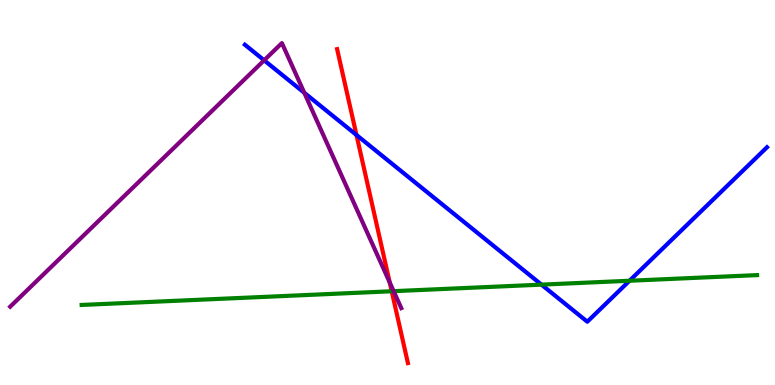[{'lines': ['blue', 'red'], 'intersections': [{'x': 4.6, 'y': 6.49}]}, {'lines': ['green', 'red'], 'intersections': [{'x': 5.05, 'y': 2.43}]}, {'lines': ['purple', 'red'], 'intersections': [{'x': 5.03, 'y': 2.66}]}, {'lines': ['blue', 'green'], 'intersections': [{'x': 6.99, 'y': 2.61}, {'x': 8.12, 'y': 2.71}]}, {'lines': ['blue', 'purple'], 'intersections': [{'x': 3.41, 'y': 8.43}, {'x': 3.93, 'y': 7.59}]}, {'lines': ['green', 'purple'], 'intersections': [{'x': 5.08, 'y': 2.44}]}]